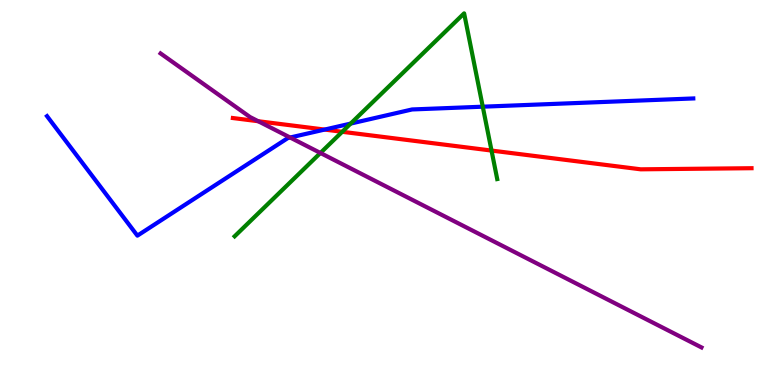[{'lines': ['blue', 'red'], 'intersections': [{'x': 4.19, 'y': 6.63}]}, {'lines': ['green', 'red'], 'intersections': [{'x': 4.42, 'y': 6.58}, {'x': 6.34, 'y': 6.09}]}, {'lines': ['purple', 'red'], 'intersections': [{'x': 3.33, 'y': 6.85}]}, {'lines': ['blue', 'green'], 'intersections': [{'x': 4.52, 'y': 6.79}, {'x': 6.23, 'y': 7.23}]}, {'lines': ['blue', 'purple'], 'intersections': [{'x': 3.74, 'y': 6.43}]}, {'lines': ['green', 'purple'], 'intersections': [{'x': 4.13, 'y': 6.03}]}]